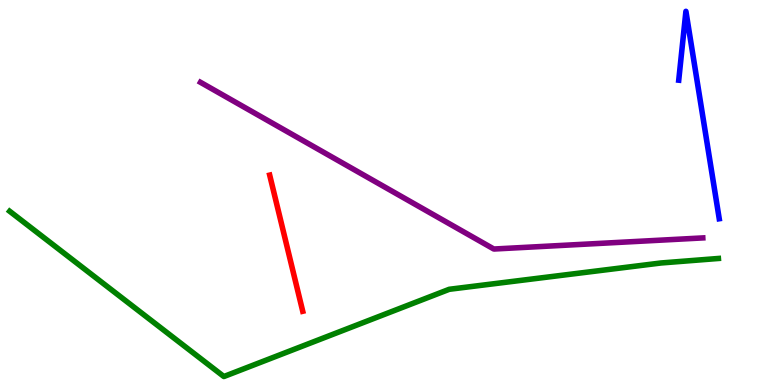[{'lines': ['blue', 'red'], 'intersections': []}, {'lines': ['green', 'red'], 'intersections': []}, {'lines': ['purple', 'red'], 'intersections': []}, {'lines': ['blue', 'green'], 'intersections': []}, {'lines': ['blue', 'purple'], 'intersections': []}, {'lines': ['green', 'purple'], 'intersections': []}]